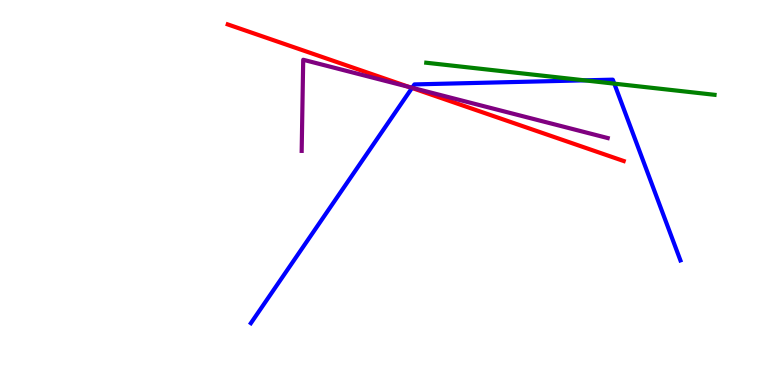[{'lines': ['blue', 'red'], 'intersections': [{'x': 5.32, 'y': 7.71}]}, {'lines': ['green', 'red'], 'intersections': []}, {'lines': ['purple', 'red'], 'intersections': [{'x': 5.28, 'y': 7.74}]}, {'lines': ['blue', 'green'], 'intersections': [{'x': 7.54, 'y': 7.91}, {'x': 7.93, 'y': 7.83}]}, {'lines': ['blue', 'purple'], 'intersections': [{'x': 5.32, 'y': 7.72}]}, {'lines': ['green', 'purple'], 'intersections': []}]